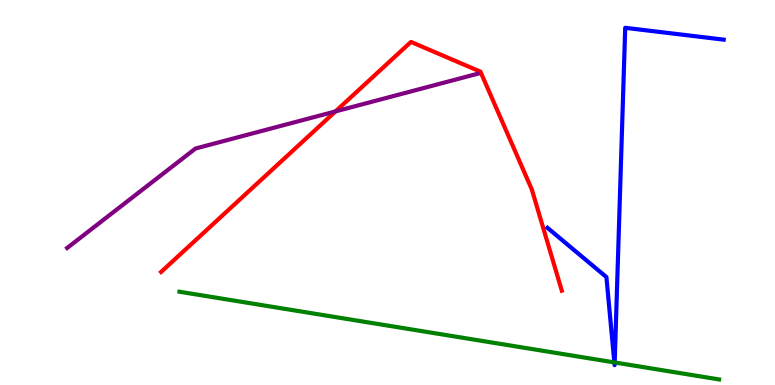[{'lines': ['blue', 'red'], 'intersections': []}, {'lines': ['green', 'red'], 'intersections': []}, {'lines': ['purple', 'red'], 'intersections': [{'x': 4.33, 'y': 7.11}]}, {'lines': ['blue', 'green'], 'intersections': [{'x': 7.93, 'y': 0.587}, {'x': 7.93, 'y': 0.585}]}, {'lines': ['blue', 'purple'], 'intersections': []}, {'lines': ['green', 'purple'], 'intersections': []}]